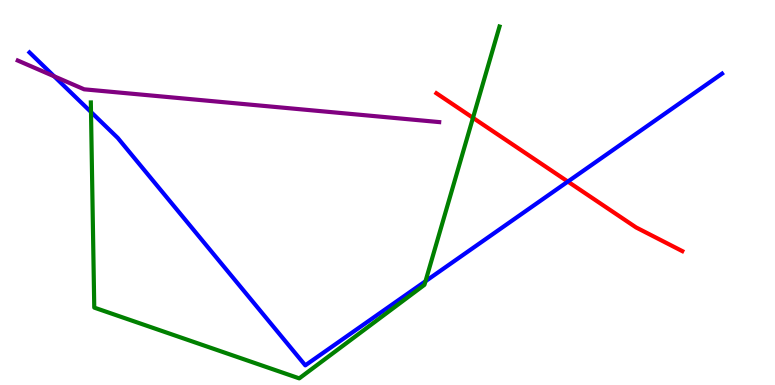[{'lines': ['blue', 'red'], 'intersections': [{'x': 7.33, 'y': 5.28}]}, {'lines': ['green', 'red'], 'intersections': [{'x': 6.1, 'y': 6.94}]}, {'lines': ['purple', 'red'], 'intersections': []}, {'lines': ['blue', 'green'], 'intersections': [{'x': 1.17, 'y': 7.09}, {'x': 5.49, 'y': 2.7}]}, {'lines': ['blue', 'purple'], 'intersections': [{'x': 0.698, 'y': 8.02}]}, {'lines': ['green', 'purple'], 'intersections': []}]